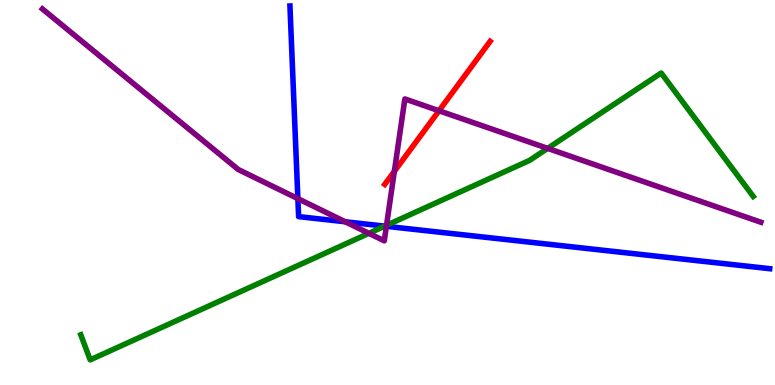[{'lines': ['blue', 'red'], 'intersections': []}, {'lines': ['green', 'red'], 'intersections': []}, {'lines': ['purple', 'red'], 'intersections': [{'x': 5.09, 'y': 5.55}, {'x': 5.66, 'y': 7.12}]}, {'lines': ['blue', 'green'], 'intersections': [{'x': 4.96, 'y': 4.13}]}, {'lines': ['blue', 'purple'], 'intersections': [{'x': 3.84, 'y': 4.84}, {'x': 4.46, 'y': 4.24}, {'x': 4.99, 'y': 4.12}]}, {'lines': ['green', 'purple'], 'intersections': [{'x': 4.76, 'y': 3.94}, {'x': 4.99, 'y': 4.15}, {'x': 7.07, 'y': 6.15}]}]